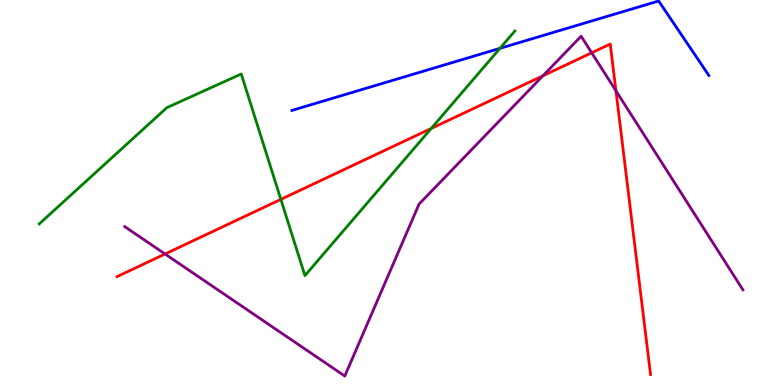[{'lines': ['blue', 'red'], 'intersections': []}, {'lines': ['green', 'red'], 'intersections': [{'x': 3.62, 'y': 4.82}, {'x': 5.56, 'y': 6.66}]}, {'lines': ['purple', 'red'], 'intersections': [{'x': 2.13, 'y': 3.4}, {'x': 7.01, 'y': 8.03}, {'x': 7.63, 'y': 8.63}, {'x': 7.95, 'y': 7.64}]}, {'lines': ['blue', 'green'], 'intersections': [{'x': 6.45, 'y': 8.74}]}, {'lines': ['blue', 'purple'], 'intersections': []}, {'lines': ['green', 'purple'], 'intersections': []}]